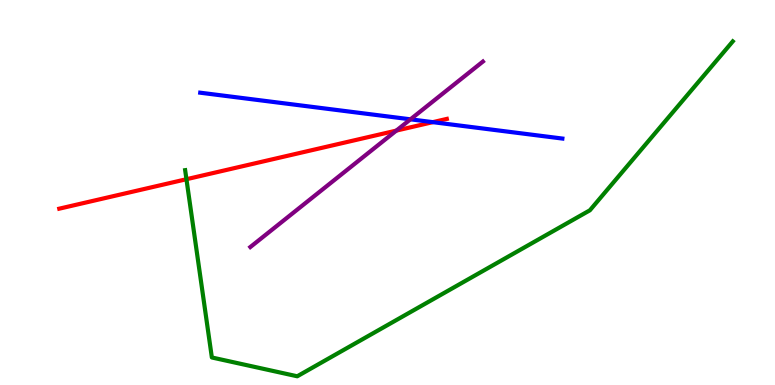[{'lines': ['blue', 'red'], 'intersections': [{'x': 5.58, 'y': 6.83}]}, {'lines': ['green', 'red'], 'intersections': [{'x': 2.41, 'y': 5.34}]}, {'lines': ['purple', 'red'], 'intersections': [{'x': 5.11, 'y': 6.61}]}, {'lines': ['blue', 'green'], 'intersections': []}, {'lines': ['blue', 'purple'], 'intersections': [{'x': 5.3, 'y': 6.9}]}, {'lines': ['green', 'purple'], 'intersections': []}]